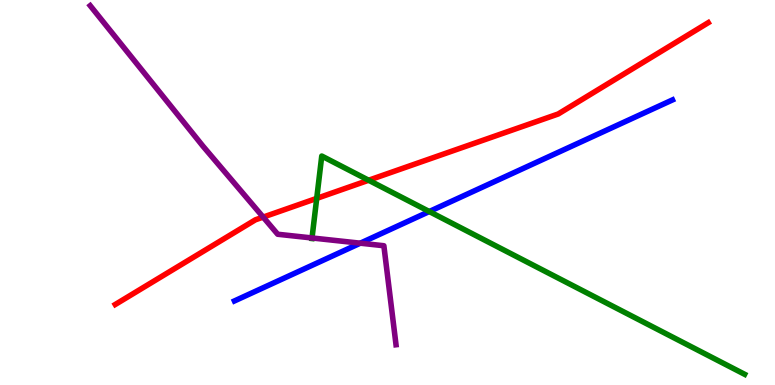[{'lines': ['blue', 'red'], 'intersections': []}, {'lines': ['green', 'red'], 'intersections': [{'x': 4.09, 'y': 4.85}, {'x': 4.76, 'y': 5.32}]}, {'lines': ['purple', 'red'], 'intersections': [{'x': 3.4, 'y': 4.36}]}, {'lines': ['blue', 'green'], 'intersections': [{'x': 5.54, 'y': 4.51}]}, {'lines': ['blue', 'purple'], 'intersections': [{'x': 4.65, 'y': 3.68}]}, {'lines': ['green', 'purple'], 'intersections': [{'x': 4.03, 'y': 3.82}]}]